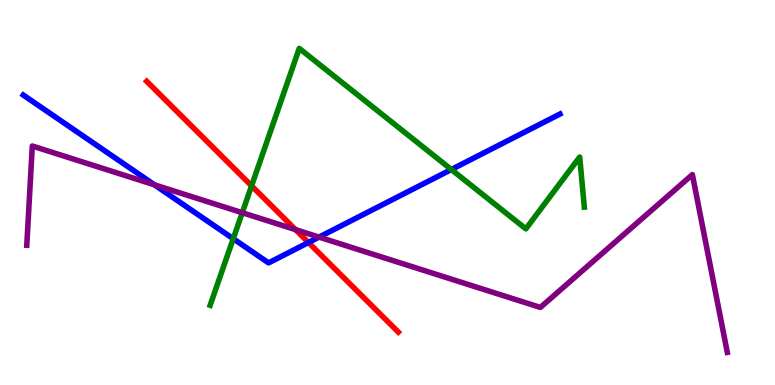[{'lines': ['blue', 'red'], 'intersections': [{'x': 3.98, 'y': 3.7}]}, {'lines': ['green', 'red'], 'intersections': [{'x': 3.25, 'y': 5.17}]}, {'lines': ['purple', 'red'], 'intersections': [{'x': 3.81, 'y': 4.04}]}, {'lines': ['blue', 'green'], 'intersections': [{'x': 3.01, 'y': 3.8}, {'x': 5.82, 'y': 5.6}]}, {'lines': ['blue', 'purple'], 'intersections': [{'x': 1.99, 'y': 5.2}, {'x': 4.12, 'y': 3.84}]}, {'lines': ['green', 'purple'], 'intersections': [{'x': 3.13, 'y': 4.48}]}]